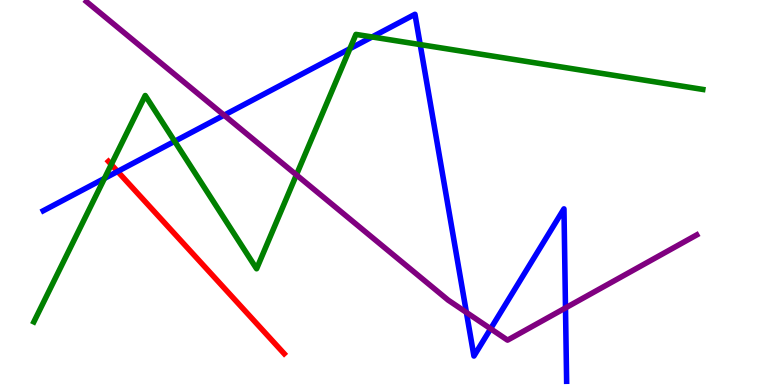[{'lines': ['blue', 'red'], 'intersections': [{'x': 1.52, 'y': 5.55}]}, {'lines': ['green', 'red'], 'intersections': [{'x': 1.44, 'y': 5.73}]}, {'lines': ['purple', 'red'], 'intersections': []}, {'lines': ['blue', 'green'], 'intersections': [{'x': 1.35, 'y': 5.37}, {'x': 2.25, 'y': 6.33}, {'x': 4.51, 'y': 8.74}, {'x': 4.8, 'y': 9.04}, {'x': 5.42, 'y': 8.84}]}, {'lines': ['blue', 'purple'], 'intersections': [{'x': 2.89, 'y': 7.01}, {'x': 6.02, 'y': 1.89}, {'x': 6.33, 'y': 1.46}, {'x': 7.3, 'y': 2.0}]}, {'lines': ['green', 'purple'], 'intersections': [{'x': 3.82, 'y': 5.46}]}]